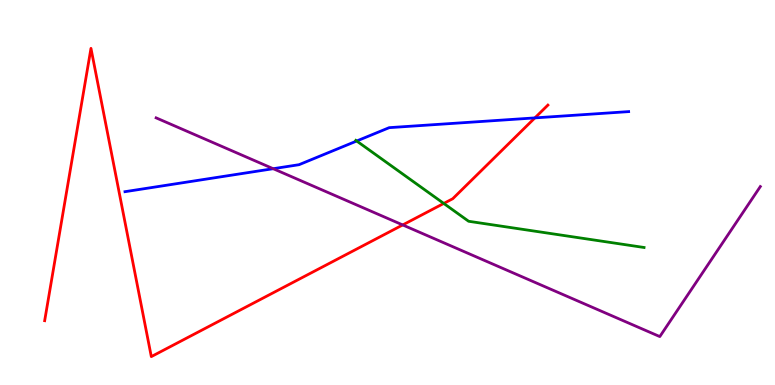[{'lines': ['blue', 'red'], 'intersections': [{'x': 6.9, 'y': 6.94}]}, {'lines': ['green', 'red'], 'intersections': [{'x': 5.73, 'y': 4.72}]}, {'lines': ['purple', 'red'], 'intersections': [{'x': 5.2, 'y': 4.16}]}, {'lines': ['blue', 'green'], 'intersections': [{'x': 4.6, 'y': 6.34}]}, {'lines': ['blue', 'purple'], 'intersections': [{'x': 3.53, 'y': 5.62}]}, {'lines': ['green', 'purple'], 'intersections': []}]